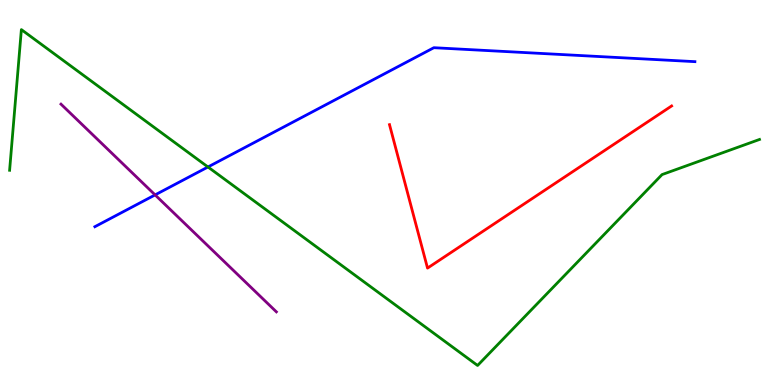[{'lines': ['blue', 'red'], 'intersections': []}, {'lines': ['green', 'red'], 'intersections': []}, {'lines': ['purple', 'red'], 'intersections': []}, {'lines': ['blue', 'green'], 'intersections': [{'x': 2.68, 'y': 5.66}]}, {'lines': ['blue', 'purple'], 'intersections': [{'x': 2.0, 'y': 4.94}]}, {'lines': ['green', 'purple'], 'intersections': []}]